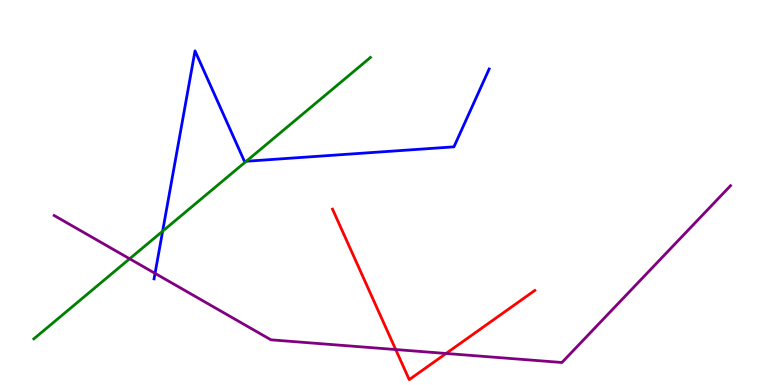[{'lines': ['blue', 'red'], 'intersections': []}, {'lines': ['green', 'red'], 'intersections': []}, {'lines': ['purple', 'red'], 'intersections': [{'x': 5.11, 'y': 0.921}, {'x': 5.76, 'y': 0.819}]}, {'lines': ['blue', 'green'], 'intersections': [{'x': 2.1, 'y': 3.99}, {'x': 3.18, 'y': 5.81}]}, {'lines': ['blue', 'purple'], 'intersections': [{'x': 2.0, 'y': 2.9}]}, {'lines': ['green', 'purple'], 'intersections': [{'x': 1.67, 'y': 3.28}]}]